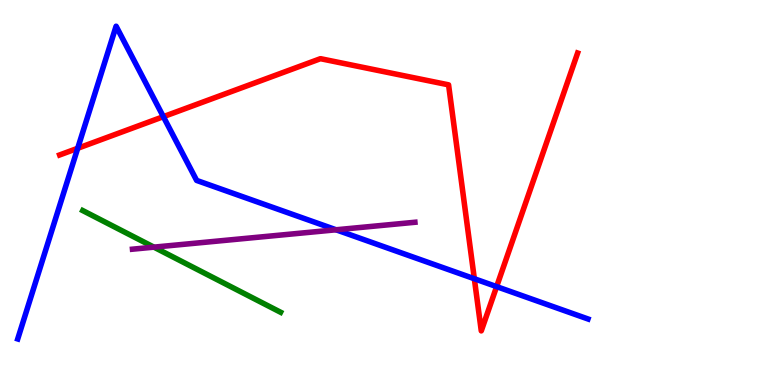[{'lines': ['blue', 'red'], 'intersections': [{'x': 1.0, 'y': 6.15}, {'x': 2.11, 'y': 6.97}, {'x': 6.12, 'y': 2.76}, {'x': 6.41, 'y': 2.56}]}, {'lines': ['green', 'red'], 'intersections': []}, {'lines': ['purple', 'red'], 'intersections': []}, {'lines': ['blue', 'green'], 'intersections': []}, {'lines': ['blue', 'purple'], 'intersections': [{'x': 4.34, 'y': 4.03}]}, {'lines': ['green', 'purple'], 'intersections': [{'x': 1.99, 'y': 3.58}]}]